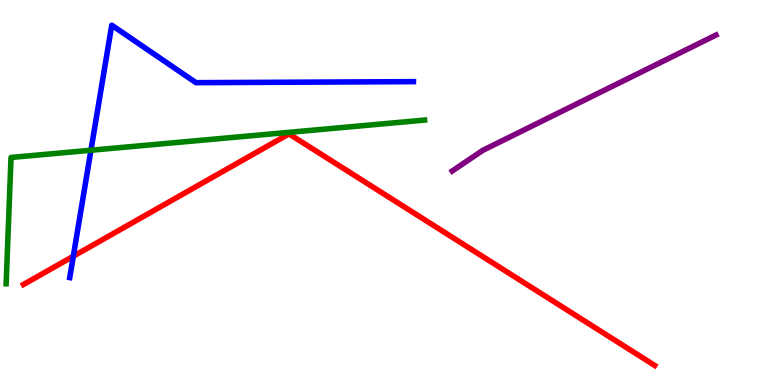[{'lines': ['blue', 'red'], 'intersections': [{'x': 0.946, 'y': 3.34}]}, {'lines': ['green', 'red'], 'intersections': []}, {'lines': ['purple', 'red'], 'intersections': []}, {'lines': ['blue', 'green'], 'intersections': [{'x': 1.17, 'y': 6.1}]}, {'lines': ['blue', 'purple'], 'intersections': []}, {'lines': ['green', 'purple'], 'intersections': []}]